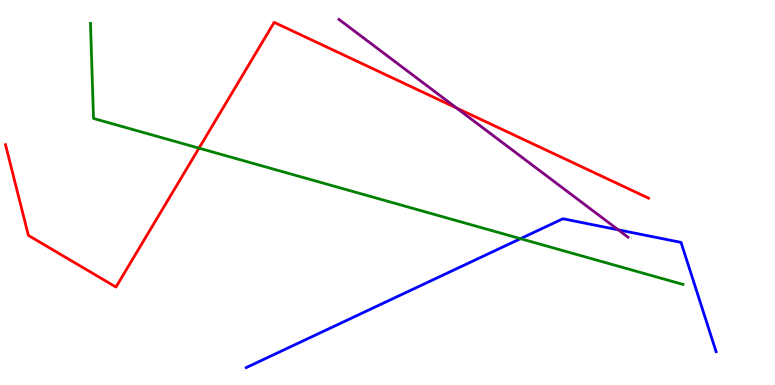[{'lines': ['blue', 'red'], 'intersections': []}, {'lines': ['green', 'red'], 'intersections': [{'x': 2.57, 'y': 6.15}]}, {'lines': ['purple', 'red'], 'intersections': [{'x': 5.89, 'y': 7.2}]}, {'lines': ['blue', 'green'], 'intersections': [{'x': 6.72, 'y': 3.8}]}, {'lines': ['blue', 'purple'], 'intersections': [{'x': 7.98, 'y': 4.03}]}, {'lines': ['green', 'purple'], 'intersections': []}]